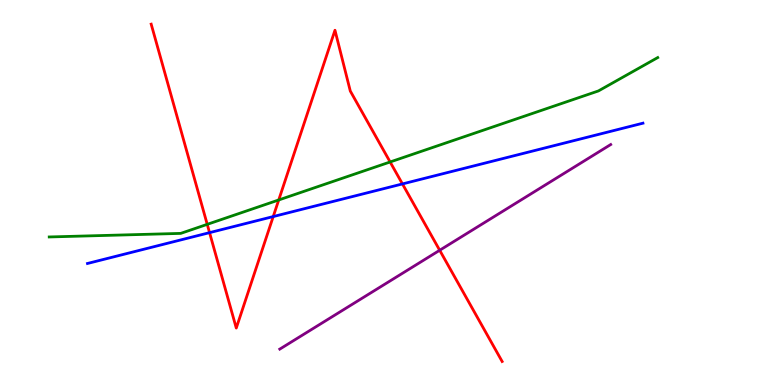[{'lines': ['blue', 'red'], 'intersections': [{'x': 2.7, 'y': 3.96}, {'x': 3.53, 'y': 4.37}, {'x': 5.19, 'y': 5.22}]}, {'lines': ['green', 'red'], 'intersections': [{'x': 2.67, 'y': 4.17}, {'x': 3.6, 'y': 4.81}, {'x': 5.03, 'y': 5.79}]}, {'lines': ['purple', 'red'], 'intersections': [{'x': 5.67, 'y': 3.5}]}, {'lines': ['blue', 'green'], 'intersections': []}, {'lines': ['blue', 'purple'], 'intersections': []}, {'lines': ['green', 'purple'], 'intersections': []}]